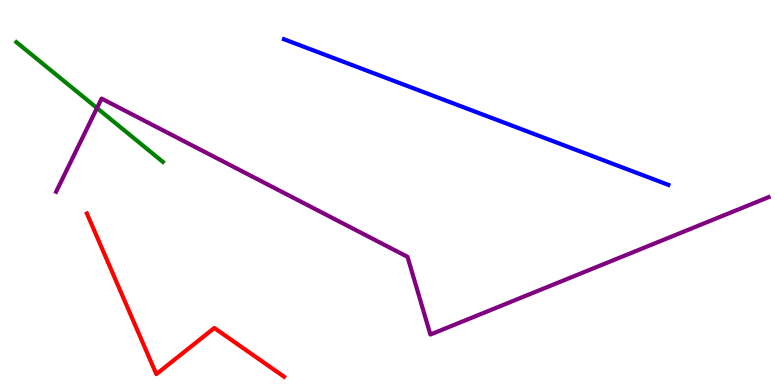[{'lines': ['blue', 'red'], 'intersections': []}, {'lines': ['green', 'red'], 'intersections': []}, {'lines': ['purple', 'red'], 'intersections': []}, {'lines': ['blue', 'green'], 'intersections': []}, {'lines': ['blue', 'purple'], 'intersections': []}, {'lines': ['green', 'purple'], 'intersections': [{'x': 1.25, 'y': 7.19}]}]